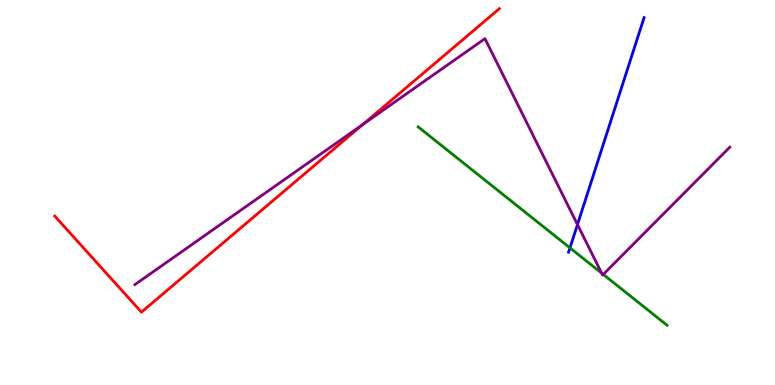[{'lines': ['blue', 'red'], 'intersections': []}, {'lines': ['green', 'red'], 'intersections': []}, {'lines': ['purple', 'red'], 'intersections': [{'x': 4.68, 'y': 6.77}]}, {'lines': ['blue', 'green'], 'intersections': [{'x': 7.35, 'y': 3.56}]}, {'lines': ['blue', 'purple'], 'intersections': [{'x': 7.45, 'y': 4.17}]}, {'lines': ['green', 'purple'], 'intersections': [{'x': 7.76, 'y': 2.91}, {'x': 7.78, 'y': 2.87}]}]